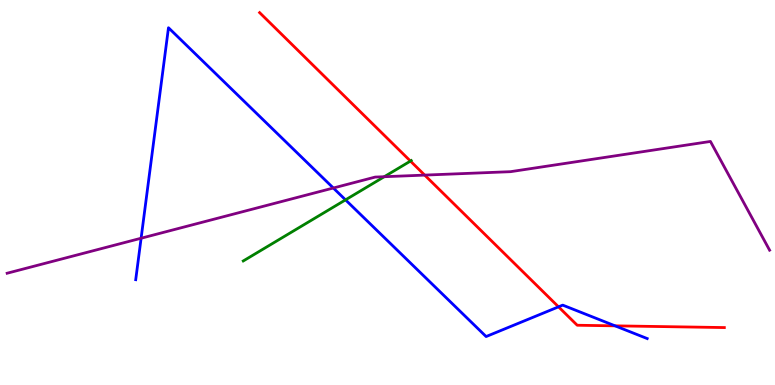[{'lines': ['blue', 'red'], 'intersections': [{'x': 7.21, 'y': 2.03}, {'x': 7.94, 'y': 1.54}]}, {'lines': ['green', 'red'], 'intersections': [{'x': 5.3, 'y': 5.82}]}, {'lines': ['purple', 'red'], 'intersections': [{'x': 5.48, 'y': 5.45}]}, {'lines': ['blue', 'green'], 'intersections': [{'x': 4.46, 'y': 4.81}]}, {'lines': ['blue', 'purple'], 'intersections': [{'x': 1.82, 'y': 3.81}, {'x': 4.3, 'y': 5.12}]}, {'lines': ['green', 'purple'], 'intersections': [{'x': 4.96, 'y': 5.41}]}]